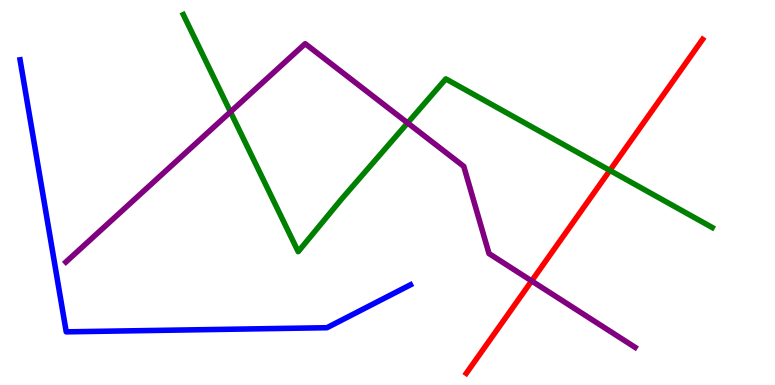[{'lines': ['blue', 'red'], 'intersections': []}, {'lines': ['green', 'red'], 'intersections': [{'x': 7.87, 'y': 5.57}]}, {'lines': ['purple', 'red'], 'intersections': [{'x': 6.86, 'y': 2.7}]}, {'lines': ['blue', 'green'], 'intersections': []}, {'lines': ['blue', 'purple'], 'intersections': []}, {'lines': ['green', 'purple'], 'intersections': [{'x': 2.97, 'y': 7.09}, {'x': 5.26, 'y': 6.81}]}]